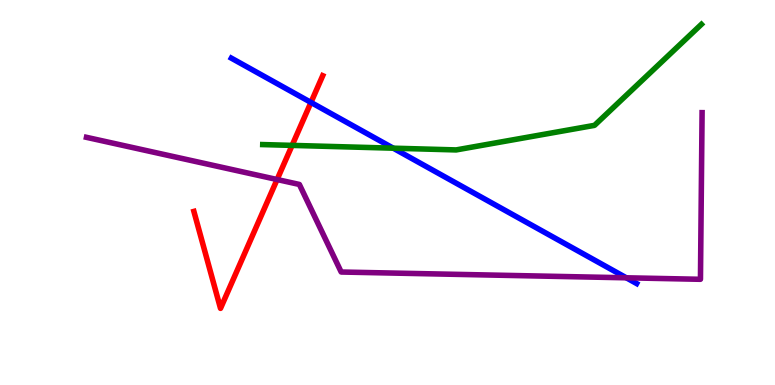[{'lines': ['blue', 'red'], 'intersections': [{'x': 4.01, 'y': 7.34}]}, {'lines': ['green', 'red'], 'intersections': [{'x': 3.77, 'y': 6.22}]}, {'lines': ['purple', 'red'], 'intersections': [{'x': 3.58, 'y': 5.34}]}, {'lines': ['blue', 'green'], 'intersections': [{'x': 5.07, 'y': 6.15}]}, {'lines': ['blue', 'purple'], 'intersections': [{'x': 8.08, 'y': 2.78}]}, {'lines': ['green', 'purple'], 'intersections': []}]